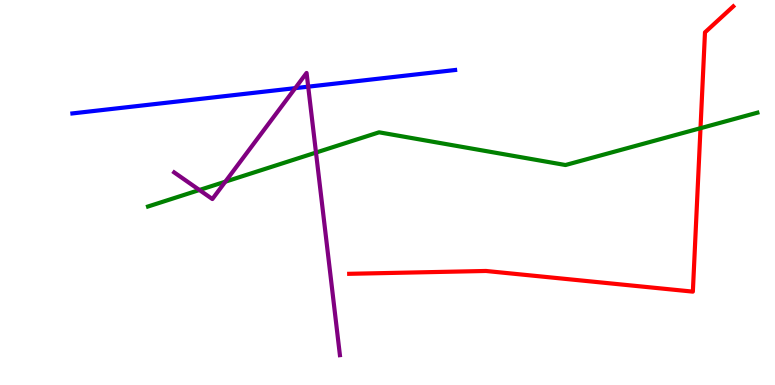[{'lines': ['blue', 'red'], 'intersections': []}, {'lines': ['green', 'red'], 'intersections': [{'x': 9.04, 'y': 6.67}]}, {'lines': ['purple', 'red'], 'intersections': []}, {'lines': ['blue', 'green'], 'intersections': []}, {'lines': ['blue', 'purple'], 'intersections': [{'x': 3.81, 'y': 7.71}, {'x': 3.98, 'y': 7.75}]}, {'lines': ['green', 'purple'], 'intersections': [{'x': 2.57, 'y': 5.06}, {'x': 2.91, 'y': 5.28}, {'x': 4.08, 'y': 6.04}]}]